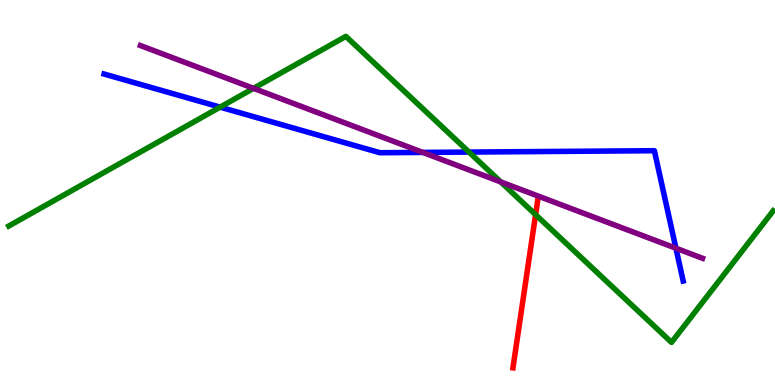[{'lines': ['blue', 'red'], 'intersections': []}, {'lines': ['green', 'red'], 'intersections': [{'x': 6.91, 'y': 4.42}]}, {'lines': ['purple', 'red'], 'intersections': []}, {'lines': ['blue', 'green'], 'intersections': [{'x': 2.84, 'y': 7.22}, {'x': 6.05, 'y': 6.05}]}, {'lines': ['blue', 'purple'], 'intersections': [{'x': 5.46, 'y': 6.04}, {'x': 8.72, 'y': 3.55}]}, {'lines': ['green', 'purple'], 'intersections': [{'x': 3.27, 'y': 7.71}, {'x': 6.46, 'y': 5.28}]}]